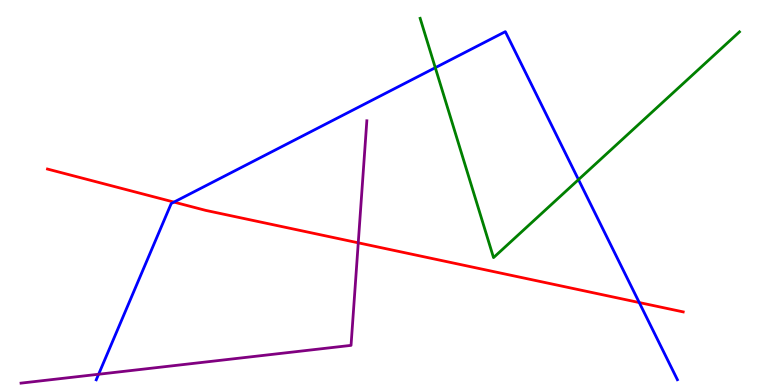[{'lines': ['blue', 'red'], 'intersections': [{'x': 2.24, 'y': 4.75}, {'x': 8.25, 'y': 2.14}]}, {'lines': ['green', 'red'], 'intersections': []}, {'lines': ['purple', 'red'], 'intersections': [{'x': 4.62, 'y': 3.69}]}, {'lines': ['blue', 'green'], 'intersections': [{'x': 5.62, 'y': 8.24}, {'x': 7.46, 'y': 5.33}]}, {'lines': ['blue', 'purple'], 'intersections': [{'x': 1.27, 'y': 0.279}]}, {'lines': ['green', 'purple'], 'intersections': []}]